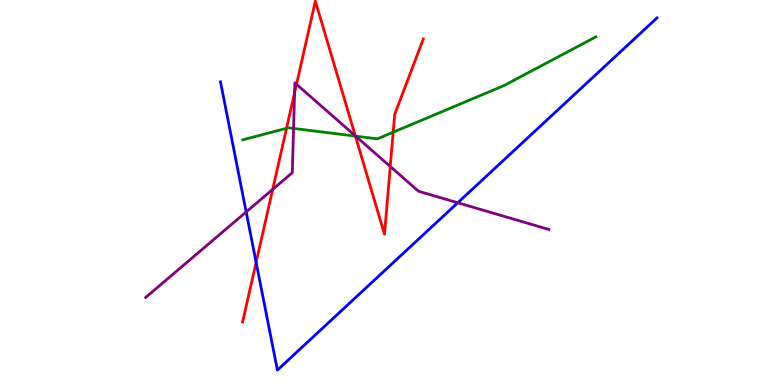[{'lines': ['blue', 'red'], 'intersections': [{'x': 3.3, 'y': 3.18}]}, {'lines': ['green', 'red'], 'intersections': [{'x': 3.7, 'y': 6.67}, {'x': 4.59, 'y': 6.46}, {'x': 5.07, 'y': 6.57}]}, {'lines': ['purple', 'red'], 'intersections': [{'x': 3.52, 'y': 5.08}, {'x': 3.8, 'y': 7.59}, {'x': 3.83, 'y': 7.81}, {'x': 4.58, 'y': 6.47}, {'x': 5.04, 'y': 5.68}]}, {'lines': ['blue', 'green'], 'intersections': []}, {'lines': ['blue', 'purple'], 'intersections': [{'x': 3.18, 'y': 4.49}, {'x': 5.91, 'y': 4.73}]}, {'lines': ['green', 'purple'], 'intersections': [{'x': 3.79, 'y': 6.66}, {'x': 4.59, 'y': 6.46}]}]